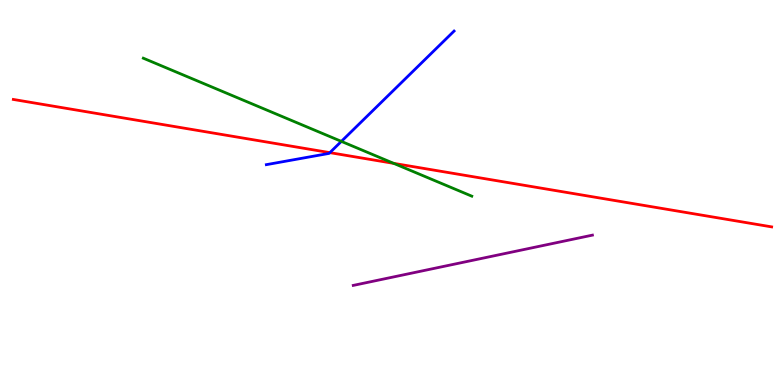[{'lines': ['blue', 'red'], 'intersections': [{'x': 4.26, 'y': 6.04}]}, {'lines': ['green', 'red'], 'intersections': [{'x': 5.08, 'y': 5.76}]}, {'lines': ['purple', 'red'], 'intersections': []}, {'lines': ['blue', 'green'], 'intersections': [{'x': 4.4, 'y': 6.33}]}, {'lines': ['blue', 'purple'], 'intersections': []}, {'lines': ['green', 'purple'], 'intersections': []}]